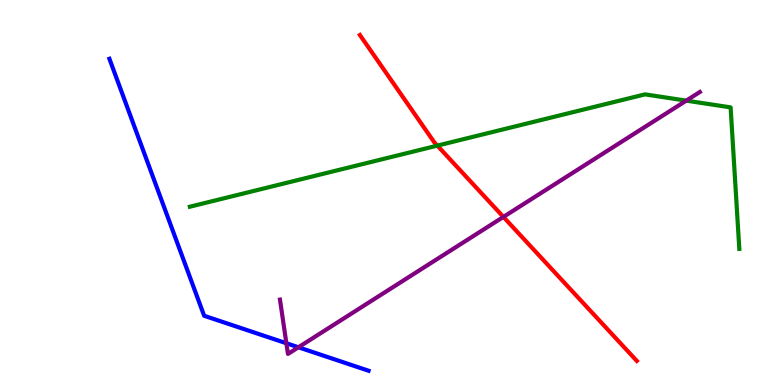[{'lines': ['blue', 'red'], 'intersections': []}, {'lines': ['green', 'red'], 'intersections': [{'x': 5.64, 'y': 6.22}]}, {'lines': ['purple', 'red'], 'intersections': [{'x': 6.5, 'y': 4.37}]}, {'lines': ['blue', 'green'], 'intersections': []}, {'lines': ['blue', 'purple'], 'intersections': [{'x': 3.7, 'y': 1.08}, {'x': 3.85, 'y': 0.98}]}, {'lines': ['green', 'purple'], 'intersections': [{'x': 8.85, 'y': 7.39}]}]